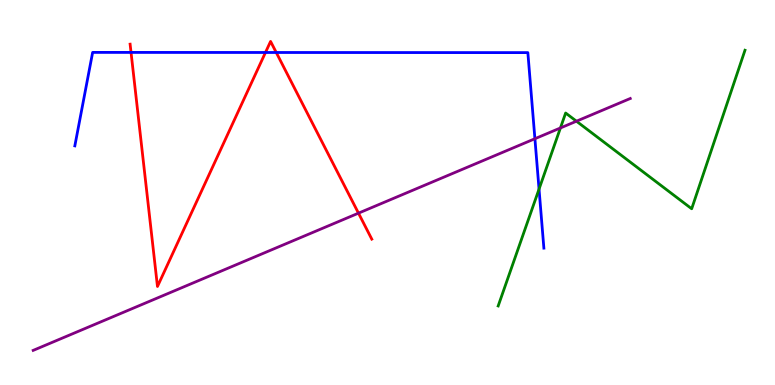[{'lines': ['blue', 'red'], 'intersections': [{'x': 1.69, 'y': 8.64}, {'x': 3.43, 'y': 8.64}, {'x': 3.56, 'y': 8.64}]}, {'lines': ['green', 'red'], 'intersections': []}, {'lines': ['purple', 'red'], 'intersections': [{'x': 4.63, 'y': 4.46}]}, {'lines': ['blue', 'green'], 'intersections': [{'x': 6.96, 'y': 5.09}]}, {'lines': ['blue', 'purple'], 'intersections': [{'x': 6.9, 'y': 6.4}]}, {'lines': ['green', 'purple'], 'intersections': [{'x': 7.23, 'y': 6.68}, {'x': 7.44, 'y': 6.85}]}]